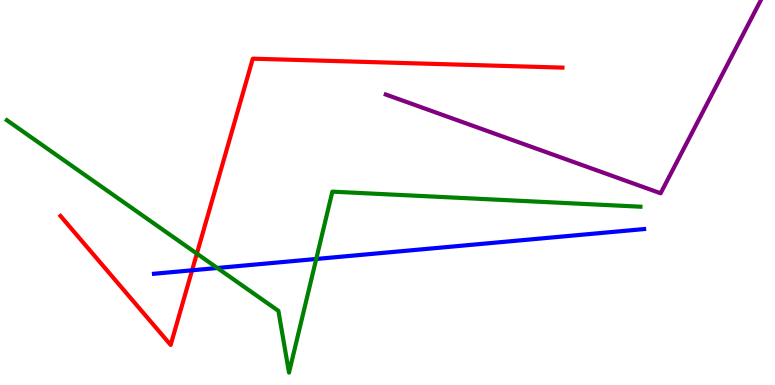[{'lines': ['blue', 'red'], 'intersections': [{'x': 2.48, 'y': 2.98}]}, {'lines': ['green', 'red'], 'intersections': [{'x': 2.54, 'y': 3.41}]}, {'lines': ['purple', 'red'], 'intersections': []}, {'lines': ['blue', 'green'], 'intersections': [{'x': 2.8, 'y': 3.04}, {'x': 4.08, 'y': 3.27}]}, {'lines': ['blue', 'purple'], 'intersections': []}, {'lines': ['green', 'purple'], 'intersections': []}]